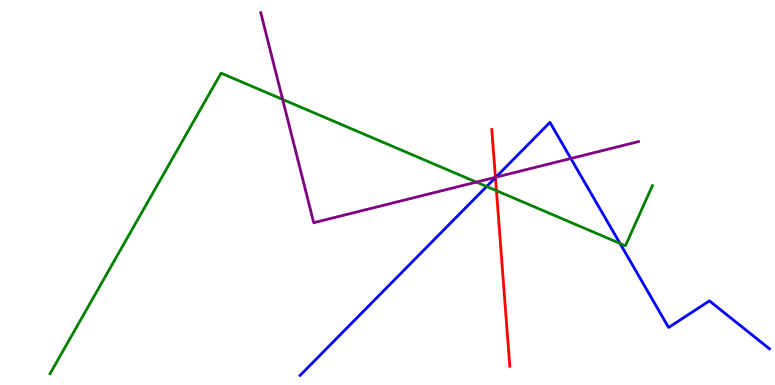[{'lines': ['blue', 'red'], 'intersections': [{'x': 6.39, 'y': 5.39}]}, {'lines': ['green', 'red'], 'intersections': [{'x': 6.41, 'y': 5.05}]}, {'lines': ['purple', 'red'], 'intersections': [{'x': 6.39, 'y': 5.39}]}, {'lines': ['blue', 'green'], 'intersections': [{'x': 6.28, 'y': 5.16}, {'x': 8.0, 'y': 3.68}]}, {'lines': ['blue', 'purple'], 'intersections': [{'x': 6.4, 'y': 5.4}, {'x': 7.37, 'y': 5.88}]}, {'lines': ['green', 'purple'], 'intersections': [{'x': 3.65, 'y': 7.42}, {'x': 6.15, 'y': 5.27}]}]